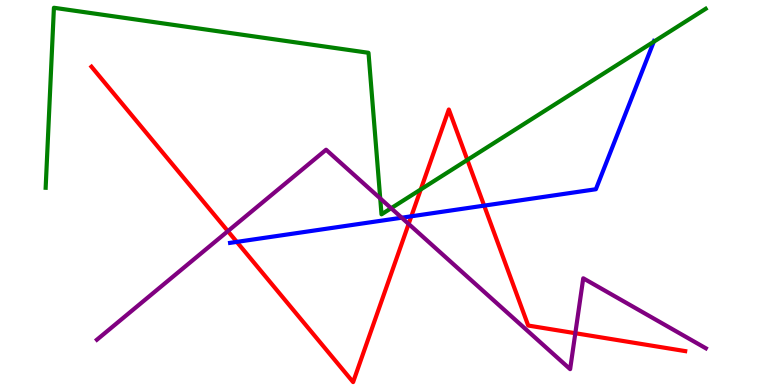[{'lines': ['blue', 'red'], 'intersections': [{'x': 3.06, 'y': 3.72}, {'x': 5.31, 'y': 4.38}, {'x': 6.25, 'y': 4.66}]}, {'lines': ['green', 'red'], 'intersections': [{'x': 5.43, 'y': 5.08}, {'x': 6.03, 'y': 5.85}]}, {'lines': ['purple', 'red'], 'intersections': [{'x': 2.94, 'y': 4.0}, {'x': 5.27, 'y': 4.18}, {'x': 7.42, 'y': 1.35}]}, {'lines': ['blue', 'green'], 'intersections': [{'x': 8.44, 'y': 8.92}]}, {'lines': ['blue', 'purple'], 'intersections': [{'x': 5.18, 'y': 4.35}]}, {'lines': ['green', 'purple'], 'intersections': [{'x': 4.91, 'y': 4.85}, {'x': 5.05, 'y': 4.59}]}]